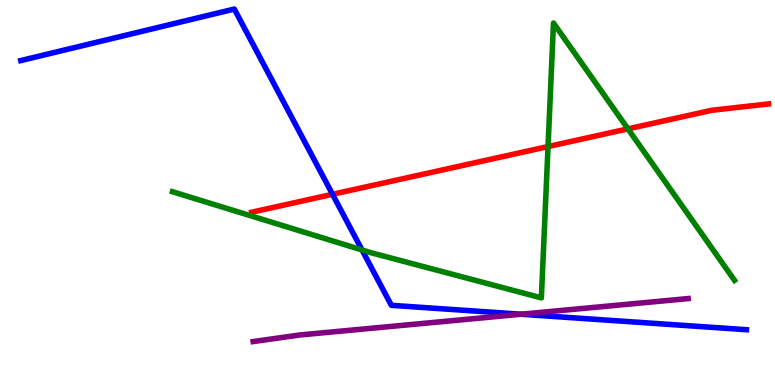[{'lines': ['blue', 'red'], 'intersections': [{'x': 4.29, 'y': 4.95}]}, {'lines': ['green', 'red'], 'intersections': [{'x': 7.07, 'y': 6.19}, {'x': 8.1, 'y': 6.65}]}, {'lines': ['purple', 'red'], 'intersections': []}, {'lines': ['blue', 'green'], 'intersections': [{'x': 4.67, 'y': 3.51}]}, {'lines': ['blue', 'purple'], 'intersections': [{'x': 6.72, 'y': 1.84}]}, {'lines': ['green', 'purple'], 'intersections': []}]